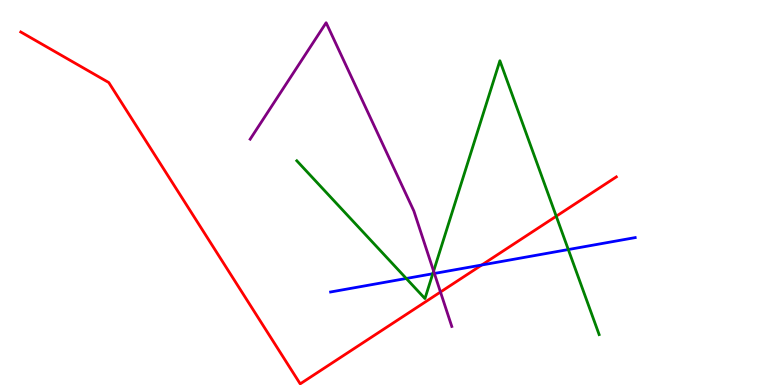[{'lines': ['blue', 'red'], 'intersections': [{'x': 6.22, 'y': 3.12}]}, {'lines': ['green', 'red'], 'intersections': [{'x': 7.18, 'y': 4.38}]}, {'lines': ['purple', 'red'], 'intersections': [{'x': 5.68, 'y': 2.42}]}, {'lines': ['blue', 'green'], 'intersections': [{'x': 5.24, 'y': 2.77}, {'x': 5.58, 'y': 2.89}, {'x': 7.33, 'y': 3.52}]}, {'lines': ['blue', 'purple'], 'intersections': [{'x': 5.6, 'y': 2.9}]}, {'lines': ['green', 'purple'], 'intersections': [{'x': 5.59, 'y': 2.96}]}]